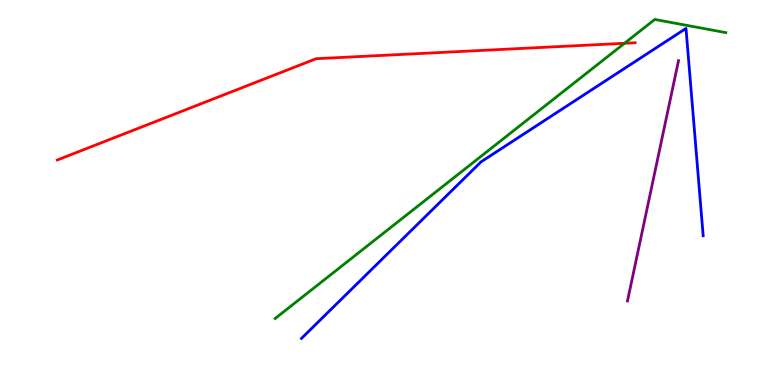[{'lines': ['blue', 'red'], 'intersections': []}, {'lines': ['green', 'red'], 'intersections': [{'x': 8.06, 'y': 8.88}]}, {'lines': ['purple', 'red'], 'intersections': []}, {'lines': ['blue', 'green'], 'intersections': []}, {'lines': ['blue', 'purple'], 'intersections': []}, {'lines': ['green', 'purple'], 'intersections': []}]